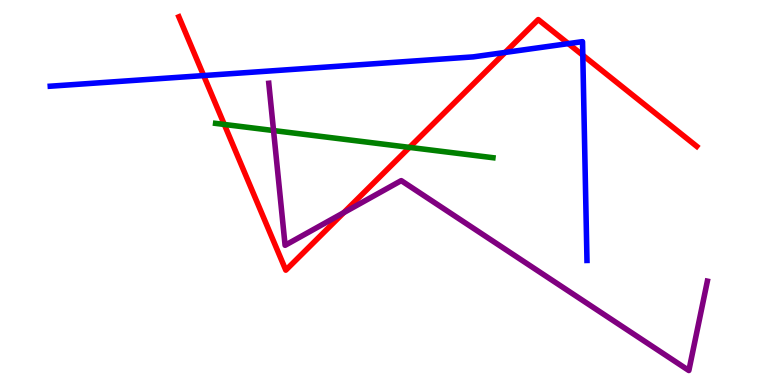[{'lines': ['blue', 'red'], 'intersections': [{'x': 2.63, 'y': 8.04}, {'x': 6.52, 'y': 8.64}, {'x': 7.33, 'y': 8.87}, {'x': 7.52, 'y': 8.57}]}, {'lines': ['green', 'red'], 'intersections': [{'x': 2.89, 'y': 6.77}, {'x': 5.28, 'y': 6.17}]}, {'lines': ['purple', 'red'], 'intersections': [{'x': 4.44, 'y': 4.48}]}, {'lines': ['blue', 'green'], 'intersections': []}, {'lines': ['blue', 'purple'], 'intersections': []}, {'lines': ['green', 'purple'], 'intersections': [{'x': 3.53, 'y': 6.61}]}]